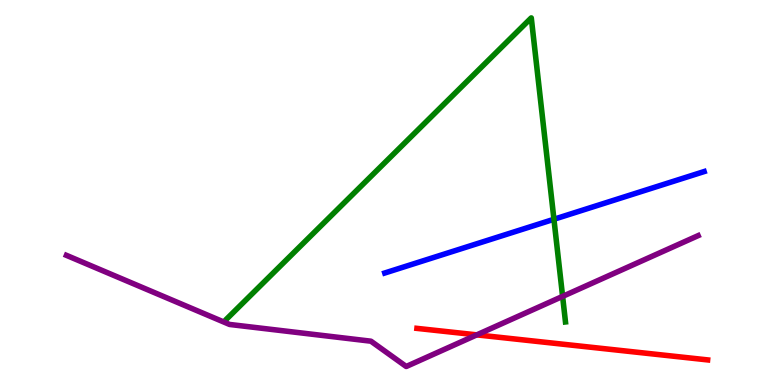[{'lines': ['blue', 'red'], 'intersections': []}, {'lines': ['green', 'red'], 'intersections': []}, {'lines': ['purple', 'red'], 'intersections': [{'x': 6.15, 'y': 1.3}]}, {'lines': ['blue', 'green'], 'intersections': [{'x': 7.15, 'y': 4.3}]}, {'lines': ['blue', 'purple'], 'intersections': []}, {'lines': ['green', 'purple'], 'intersections': [{'x': 7.26, 'y': 2.3}]}]